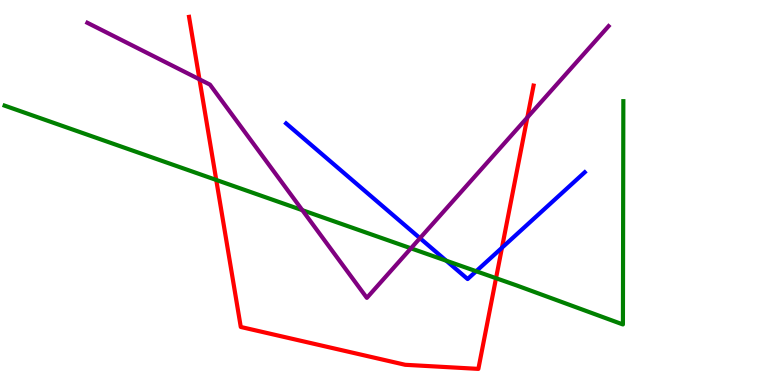[{'lines': ['blue', 'red'], 'intersections': [{'x': 6.48, 'y': 3.57}]}, {'lines': ['green', 'red'], 'intersections': [{'x': 2.79, 'y': 5.33}, {'x': 6.4, 'y': 2.77}]}, {'lines': ['purple', 'red'], 'intersections': [{'x': 2.57, 'y': 7.94}, {'x': 6.8, 'y': 6.95}]}, {'lines': ['blue', 'green'], 'intersections': [{'x': 5.76, 'y': 3.23}, {'x': 6.14, 'y': 2.96}]}, {'lines': ['blue', 'purple'], 'intersections': [{'x': 5.42, 'y': 3.81}]}, {'lines': ['green', 'purple'], 'intersections': [{'x': 3.9, 'y': 4.54}, {'x': 5.3, 'y': 3.55}]}]